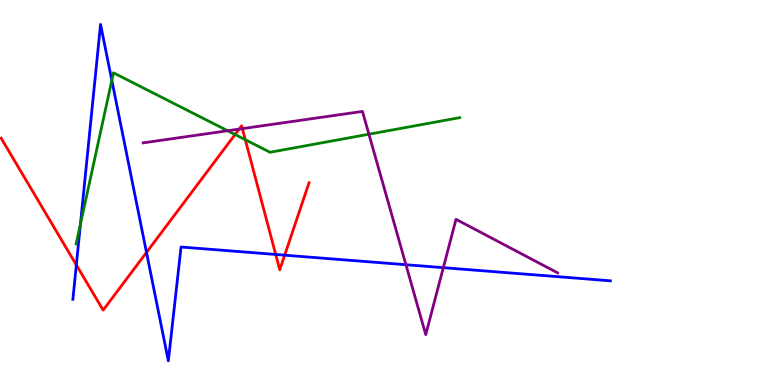[{'lines': ['blue', 'red'], 'intersections': [{'x': 0.985, 'y': 3.12}, {'x': 1.89, 'y': 3.44}, {'x': 3.56, 'y': 3.39}, {'x': 3.67, 'y': 3.37}]}, {'lines': ['green', 'red'], 'intersections': [{'x': 3.03, 'y': 6.51}, {'x': 3.17, 'y': 6.37}]}, {'lines': ['purple', 'red'], 'intersections': [{'x': 3.09, 'y': 6.65}, {'x': 3.13, 'y': 6.66}]}, {'lines': ['blue', 'green'], 'intersections': [{'x': 1.04, 'y': 4.18}, {'x': 1.44, 'y': 7.91}]}, {'lines': ['blue', 'purple'], 'intersections': [{'x': 5.24, 'y': 3.12}, {'x': 5.72, 'y': 3.05}]}, {'lines': ['green', 'purple'], 'intersections': [{'x': 2.94, 'y': 6.6}, {'x': 4.76, 'y': 6.51}]}]